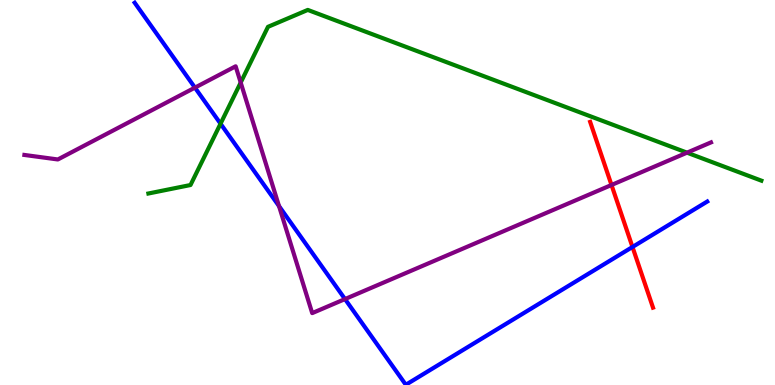[{'lines': ['blue', 'red'], 'intersections': [{'x': 8.16, 'y': 3.58}]}, {'lines': ['green', 'red'], 'intersections': []}, {'lines': ['purple', 'red'], 'intersections': [{'x': 7.89, 'y': 5.2}]}, {'lines': ['blue', 'green'], 'intersections': [{'x': 2.85, 'y': 6.79}]}, {'lines': ['blue', 'purple'], 'intersections': [{'x': 2.52, 'y': 7.72}, {'x': 3.6, 'y': 4.65}, {'x': 4.45, 'y': 2.23}]}, {'lines': ['green', 'purple'], 'intersections': [{'x': 3.11, 'y': 7.86}, {'x': 8.86, 'y': 6.03}]}]